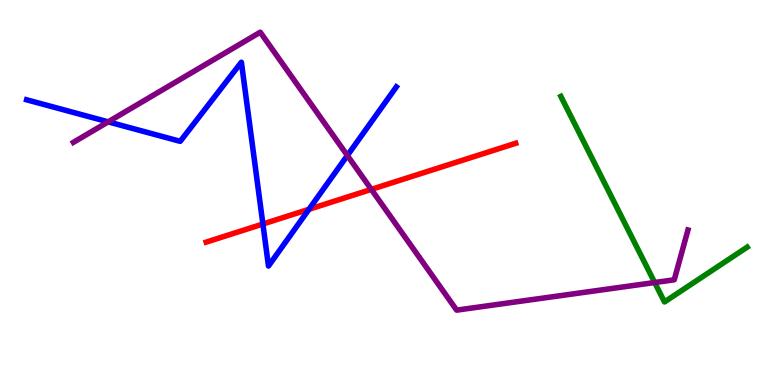[{'lines': ['blue', 'red'], 'intersections': [{'x': 3.39, 'y': 4.18}, {'x': 3.99, 'y': 4.56}]}, {'lines': ['green', 'red'], 'intersections': []}, {'lines': ['purple', 'red'], 'intersections': [{'x': 4.79, 'y': 5.08}]}, {'lines': ['blue', 'green'], 'intersections': []}, {'lines': ['blue', 'purple'], 'intersections': [{'x': 1.4, 'y': 6.84}, {'x': 4.48, 'y': 5.96}]}, {'lines': ['green', 'purple'], 'intersections': [{'x': 8.45, 'y': 2.66}]}]